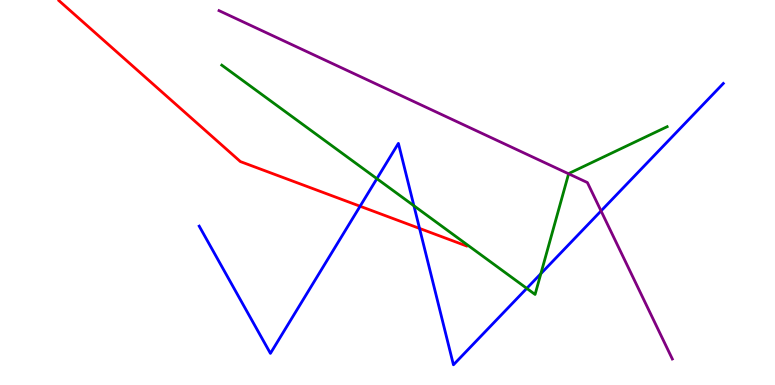[{'lines': ['blue', 'red'], 'intersections': [{'x': 4.65, 'y': 4.64}, {'x': 5.41, 'y': 4.07}]}, {'lines': ['green', 'red'], 'intersections': []}, {'lines': ['purple', 'red'], 'intersections': []}, {'lines': ['blue', 'green'], 'intersections': [{'x': 4.86, 'y': 5.36}, {'x': 5.34, 'y': 4.66}, {'x': 6.8, 'y': 2.51}, {'x': 6.98, 'y': 2.89}]}, {'lines': ['blue', 'purple'], 'intersections': [{'x': 7.76, 'y': 4.52}]}, {'lines': ['green', 'purple'], 'intersections': [{'x': 7.34, 'y': 5.49}]}]